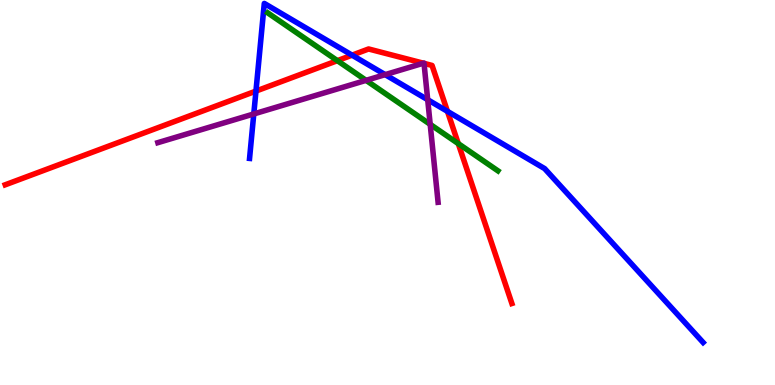[{'lines': ['blue', 'red'], 'intersections': [{'x': 3.3, 'y': 7.63}, {'x': 4.54, 'y': 8.57}, {'x': 5.77, 'y': 7.11}]}, {'lines': ['green', 'red'], 'intersections': [{'x': 4.35, 'y': 8.42}, {'x': 5.91, 'y': 6.27}]}, {'lines': ['purple', 'red'], 'intersections': [{'x': 5.46, 'y': 8.36}, {'x': 5.47, 'y': 8.35}]}, {'lines': ['blue', 'green'], 'intersections': []}, {'lines': ['blue', 'purple'], 'intersections': [{'x': 3.27, 'y': 7.04}, {'x': 4.97, 'y': 8.06}, {'x': 5.52, 'y': 7.41}]}, {'lines': ['green', 'purple'], 'intersections': [{'x': 4.72, 'y': 7.91}, {'x': 5.55, 'y': 6.77}]}]